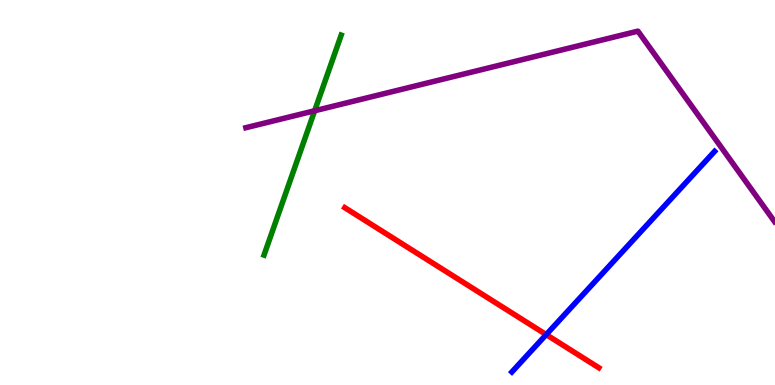[{'lines': ['blue', 'red'], 'intersections': [{'x': 7.05, 'y': 1.31}]}, {'lines': ['green', 'red'], 'intersections': []}, {'lines': ['purple', 'red'], 'intersections': []}, {'lines': ['blue', 'green'], 'intersections': []}, {'lines': ['blue', 'purple'], 'intersections': []}, {'lines': ['green', 'purple'], 'intersections': [{'x': 4.06, 'y': 7.12}]}]